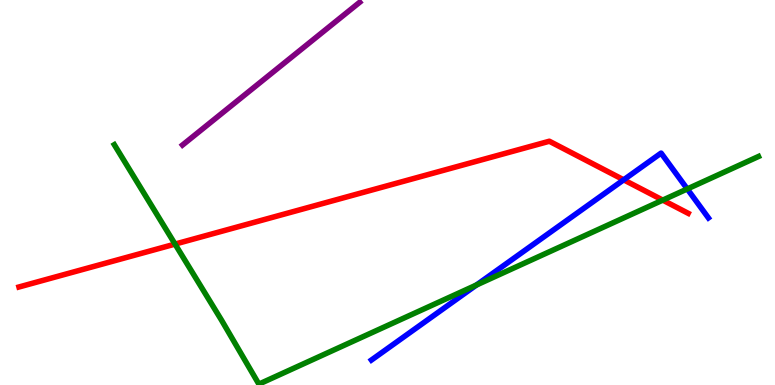[{'lines': ['blue', 'red'], 'intersections': [{'x': 8.05, 'y': 5.33}]}, {'lines': ['green', 'red'], 'intersections': [{'x': 2.26, 'y': 3.66}, {'x': 8.55, 'y': 4.8}]}, {'lines': ['purple', 'red'], 'intersections': []}, {'lines': ['blue', 'green'], 'intersections': [{'x': 6.15, 'y': 2.6}, {'x': 8.87, 'y': 5.09}]}, {'lines': ['blue', 'purple'], 'intersections': []}, {'lines': ['green', 'purple'], 'intersections': []}]